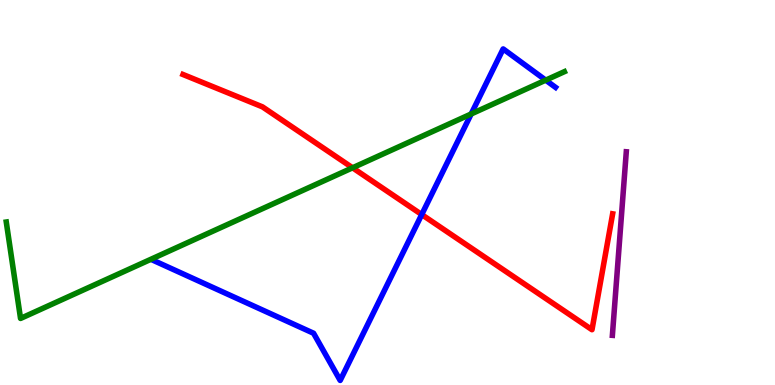[{'lines': ['blue', 'red'], 'intersections': [{'x': 5.44, 'y': 4.43}]}, {'lines': ['green', 'red'], 'intersections': [{'x': 4.55, 'y': 5.64}]}, {'lines': ['purple', 'red'], 'intersections': []}, {'lines': ['blue', 'green'], 'intersections': [{'x': 6.08, 'y': 7.04}, {'x': 7.04, 'y': 7.92}]}, {'lines': ['blue', 'purple'], 'intersections': []}, {'lines': ['green', 'purple'], 'intersections': []}]